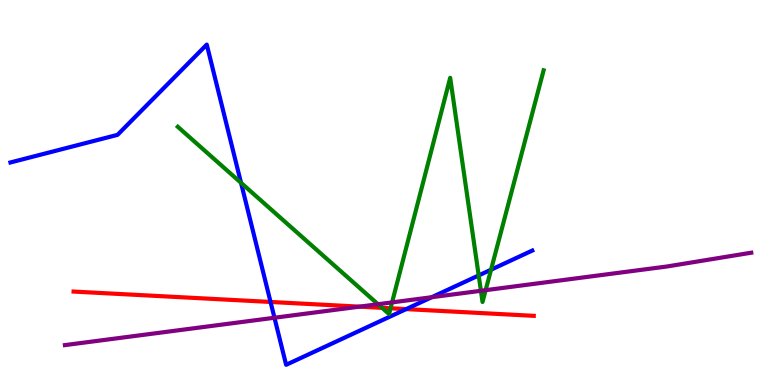[{'lines': ['blue', 'red'], 'intersections': [{'x': 3.49, 'y': 2.16}, {'x': 5.24, 'y': 1.97}]}, {'lines': ['green', 'red'], 'intersections': [{'x': 4.93, 'y': 2.0}, {'x': 5.04, 'y': 1.99}]}, {'lines': ['purple', 'red'], 'intersections': [{'x': 4.64, 'y': 2.04}]}, {'lines': ['blue', 'green'], 'intersections': [{'x': 3.11, 'y': 5.25}, {'x': 6.18, 'y': 2.85}, {'x': 6.34, 'y': 2.99}]}, {'lines': ['blue', 'purple'], 'intersections': [{'x': 3.54, 'y': 1.75}, {'x': 5.57, 'y': 2.28}]}, {'lines': ['green', 'purple'], 'intersections': [{'x': 4.88, 'y': 2.1}, {'x': 5.06, 'y': 2.15}, {'x': 6.21, 'y': 2.45}, {'x': 6.27, 'y': 2.46}]}]